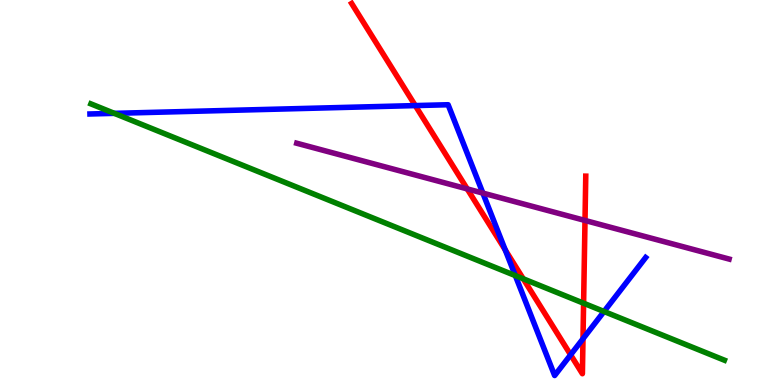[{'lines': ['blue', 'red'], 'intersections': [{'x': 5.36, 'y': 7.26}, {'x': 6.52, 'y': 3.51}, {'x': 7.36, 'y': 0.784}, {'x': 7.52, 'y': 1.2}]}, {'lines': ['green', 'red'], 'intersections': [{'x': 6.75, 'y': 2.76}, {'x': 7.53, 'y': 2.12}]}, {'lines': ['purple', 'red'], 'intersections': [{'x': 6.03, 'y': 5.09}, {'x': 7.55, 'y': 4.27}]}, {'lines': ['blue', 'green'], 'intersections': [{'x': 1.48, 'y': 7.06}, {'x': 6.65, 'y': 2.84}, {'x': 7.79, 'y': 1.91}]}, {'lines': ['blue', 'purple'], 'intersections': [{'x': 6.23, 'y': 4.98}]}, {'lines': ['green', 'purple'], 'intersections': []}]